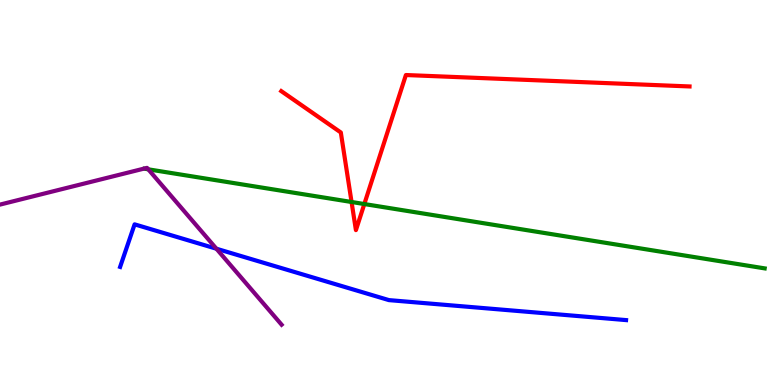[{'lines': ['blue', 'red'], 'intersections': []}, {'lines': ['green', 'red'], 'intersections': [{'x': 4.54, 'y': 4.75}, {'x': 4.7, 'y': 4.7}]}, {'lines': ['purple', 'red'], 'intersections': []}, {'lines': ['blue', 'green'], 'intersections': []}, {'lines': ['blue', 'purple'], 'intersections': [{'x': 2.79, 'y': 3.54}]}, {'lines': ['green', 'purple'], 'intersections': [{'x': 1.91, 'y': 5.6}]}]